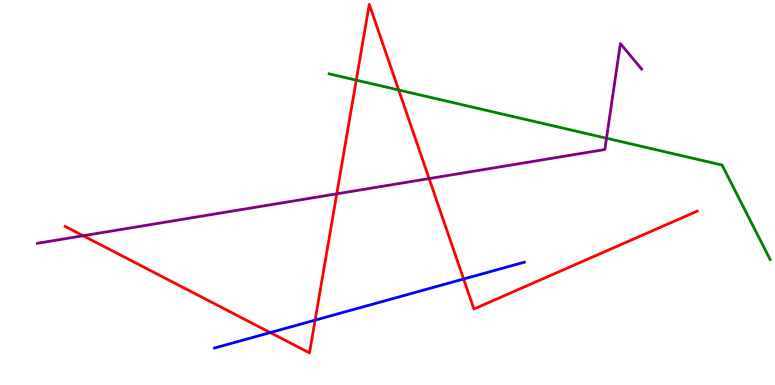[{'lines': ['blue', 'red'], 'intersections': [{'x': 3.49, 'y': 1.36}, {'x': 4.07, 'y': 1.68}, {'x': 5.98, 'y': 2.75}]}, {'lines': ['green', 'red'], 'intersections': [{'x': 4.6, 'y': 7.92}, {'x': 5.14, 'y': 7.66}]}, {'lines': ['purple', 'red'], 'intersections': [{'x': 1.07, 'y': 3.88}, {'x': 4.35, 'y': 4.97}, {'x': 5.54, 'y': 5.36}]}, {'lines': ['blue', 'green'], 'intersections': []}, {'lines': ['blue', 'purple'], 'intersections': []}, {'lines': ['green', 'purple'], 'intersections': [{'x': 7.83, 'y': 6.41}]}]